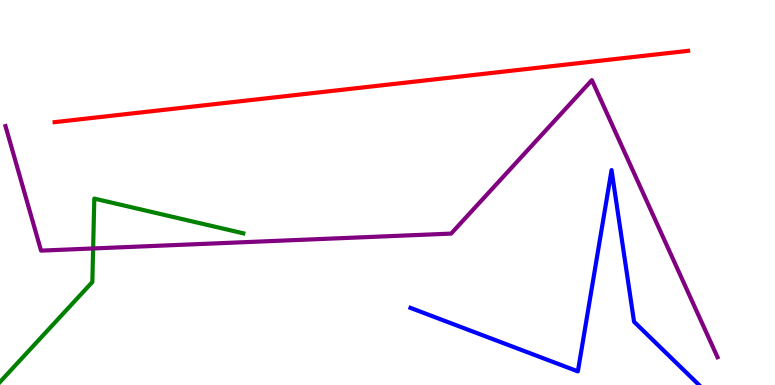[{'lines': ['blue', 'red'], 'intersections': []}, {'lines': ['green', 'red'], 'intersections': []}, {'lines': ['purple', 'red'], 'intersections': []}, {'lines': ['blue', 'green'], 'intersections': []}, {'lines': ['blue', 'purple'], 'intersections': []}, {'lines': ['green', 'purple'], 'intersections': [{'x': 1.2, 'y': 3.55}]}]